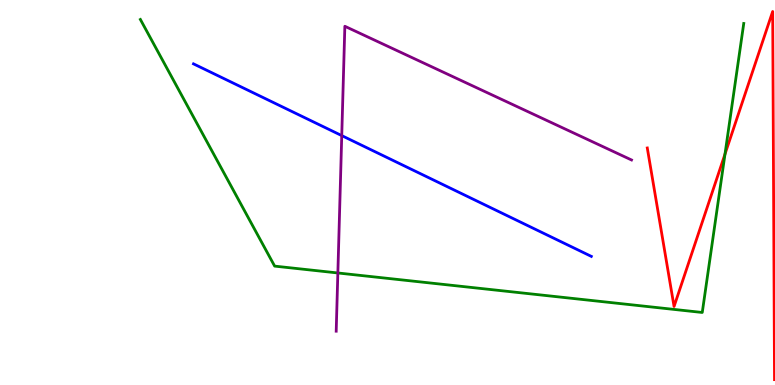[{'lines': ['blue', 'red'], 'intersections': []}, {'lines': ['green', 'red'], 'intersections': [{'x': 9.35, 'y': 6.0}]}, {'lines': ['purple', 'red'], 'intersections': []}, {'lines': ['blue', 'green'], 'intersections': []}, {'lines': ['blue', 'purple'], 'intersections': [{'x': 4.41, 'y': 6.48}]}, {'lines': ['green', 'purple'], 'intersections': [{'x': 4.36, 'y': 2.91}]}]